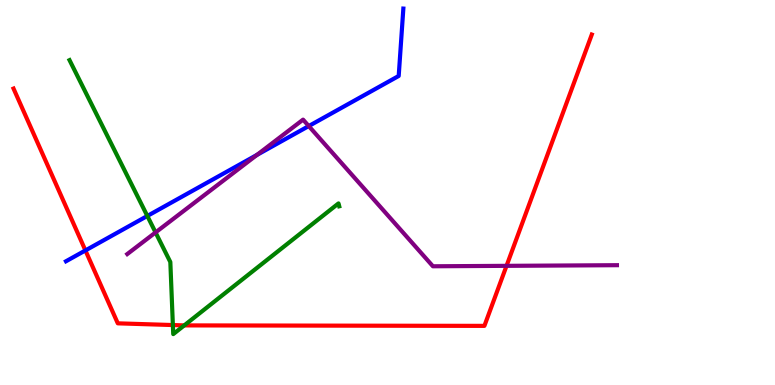[{'lines': ['blue', 'red'], 'intersections': [{'x': 1.1, 'y': 3.5}]}, {'lines': ['green', 'red'], 'intersections': [{'x': 2.23, 'y': 1.56}, {'x': 2.38, 'y': 1.55}]}, {'lines': ['purple', 'red'], 'intersections': [{'x': 6.54, 'y': 3.1}]}, {'lines': ['blue', 'green'], 'intersections': [{'x': 1.9, 'y': 4.39}]}, {'lines': ['blue', 'purple'], 'intersections': [{'x': 3.32, 'y': 5.98}, {'x': 3.98, 'y': 6.73}]}, {'lines': ['green', 'purple'], 'intersections': [{'x': 2.01, 'y': 3.96}]}]